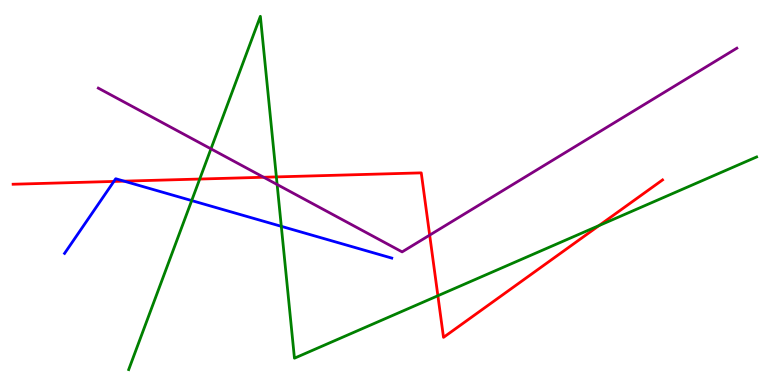[{'lines': ['blue', 'red'], 'intersections': [{'x': 1.47, 'y': 5.29}, {'x': 1.6, 'y': 5.29}]}, {'lines': ['green', 'red'], 'intersections': [{'x': 2.58, 'y': 5.35}, {'x': 3.57, 'y': 5.41}, {'x': 5.65, 'y': 2.32}, {'x': 7.73, 'y': 4.14}]}, {'lines': ['purple', 'red'], 'intersections': [{'x': 3.4, 'y': 5.4}, {'x': 5.54, 'y': 3.89}]}, {'lines': ['blue', 'green'], 'intersections': [{'x': 2.47, 'y': 4.79}, {'x': 3.63, 'y': 4.12}]}, {'lines': ['blue', 'purple'], 'intersections': []}, {'lines': ['green', 'purple'], 'intersections': [{'x': 2.72, 'y': 6.13}, {'x': 3.58, 'y': 5.21}]}]